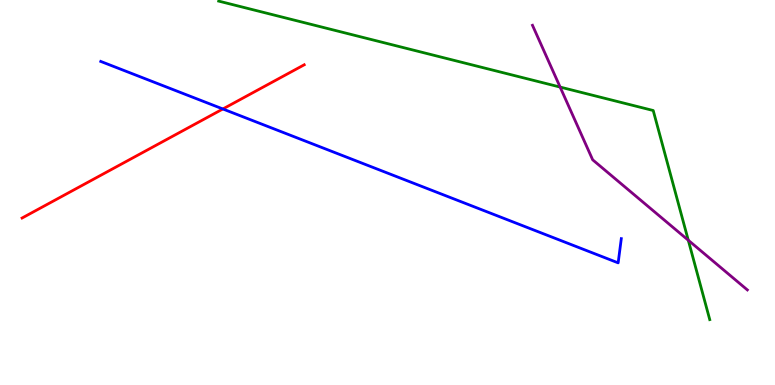[{'lines': ['blue', 'red'], 'intersections': [{'x': 2.88, 'y': 7.17}]}, {'lines': ['green', 'red'], 'intersections': []}, {'lines': ['purple', 'red'], 'intersections': []}, {'lines': ['blue', 'green'], 'intersections': []}, {'lines': ['blue', 'purple'], 'intersections': []}, {'lines': ['green', 'purple'], 'intersections': [{'x': 7.23, 'y': 7.74}, {'x': 8.88, 'y': 3.76}]}]